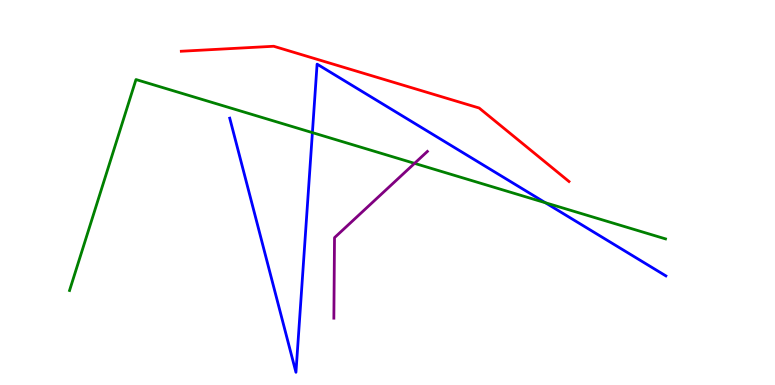[{'lines': ['blue', 'red'], 'intersections': []}, {'lines': ['green', 'red'], 'intersections': []}, {'lines': ['purple', 'red'], 'intersections': []}, {'lines': ['blue', 'green'], 'intersections': [{'x': 4.03, 'y': 6.56}, {'x': 7.04, 'y': 4.73}]}, {'lines': ['blue', 'purple'], 'intersections': []}, {'lines': ['green', 'purple'], 'intersections': [{'x': 5.35, 'y': 5.76}]}]